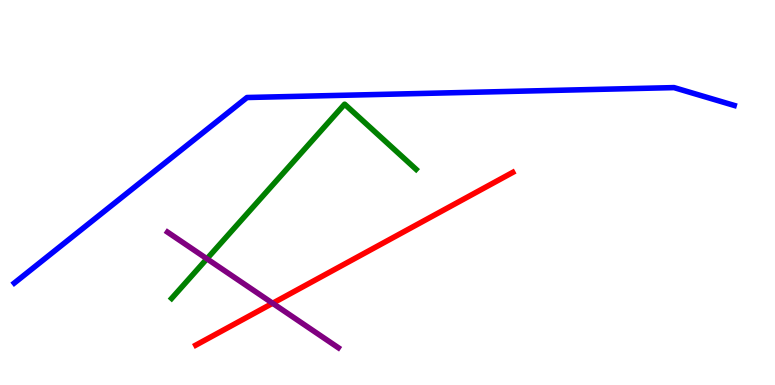[{'lines': ['blue', 'red'], 'intersections': []}, {'lines': ['green', 'red'], 'intersections': []}, {'lines': ['purple', 'red'], 'intersections': [{'x': 3.52, 'y': 2.12}]}, {'lines': ['blue', 'green'], 'intersections': []}, {'lines': ['blue', 'purple'], 'intersections': []}, {'lines': ['green', 'purple'], 'intersections': [{'x': 2.67, 'y': 3.28}]}]